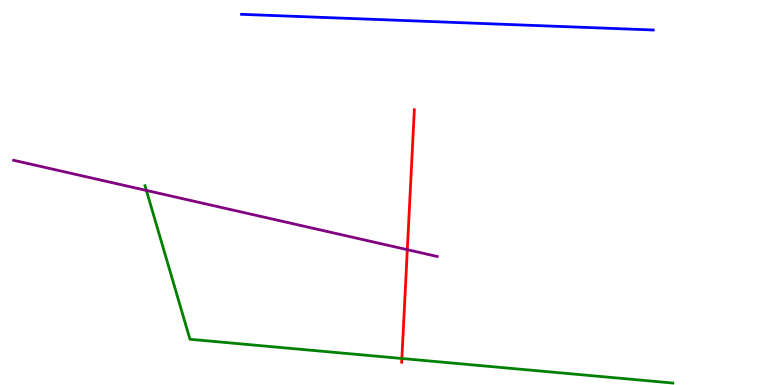[{'lines': ['blue', 'red'], 'intersections': []}, {'lines': ['green', 'red'], 'intersections': [{'x': 5.19, 'y': 0.689}]}, {'lines': ['purple', 'red'], 'intersections': [{'x': 5.26, 'y': 3.51}]}, {'lines': ['blue', 'green'], 'intersections': []}, {'lines': ['blue', 'purple'], 'intersections': []}, {'lines': ['green', 'purple'], 'intersections': [{'x': 1.89, 'y': 5.05}]}]